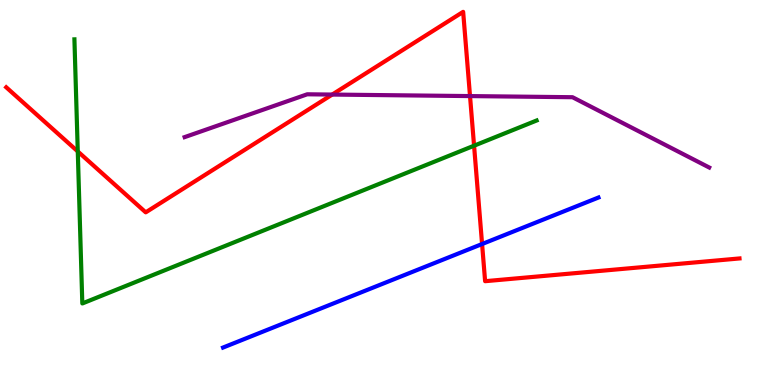[{'lines': ['blue', 'red'], 'intersections': [{'x': 6.22, 'y': 3.66}]}, {'lines': ['green', 'red'], 'intersections': [{'x': 1.0, 'y': 6.07}, {'x': 6.12, 'y': 6.22}]}, {'lines': ['purple', 'red'], 'intersections': [{'x': 4.29, 'y': 7.54}, {'x': 6.06, 'y': 7.5}]}, {'lines': ['blue', 'green'], 'intersections': []}, {'lines': ['blue', 'purple'], 'intersections': []}, {'lines': ['green', 'purple'], 'intersections': []}]